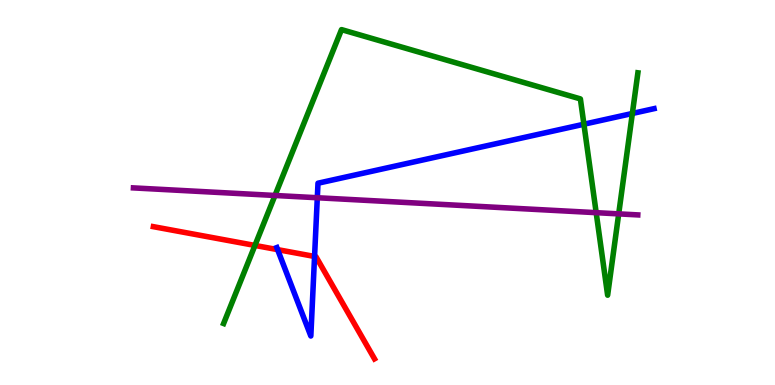[{'lines': ['blue', 'red'], 'intersections': [{'x': 3.58, 'y': 3.52}, {'x': 4.06, 'y': 3.34}]}, {'lines': ['green', 'red'], 'intersections': [{'x': 3.29, 'y': 3.62}]}, {'lines': ['purple', 'red'], 'intersections': []}, {'lines': ['blue', 'green'], 'intersections': [{'x': 7.53, 'y': 6.77}, {'x': 8.16, 'y': 7.05}]}, {'lines': ['blue', 'purple'], 'intersections': [{'x': 4.09, 'y': 4.86}]}, {'lines': ['green', 'purple'], 'intersections': [{'x': 3.55, 'y': 4.92}, {'x': 7.69, 'y': 4.48}, {'x': 7.98, 'y': 4.44}]}]